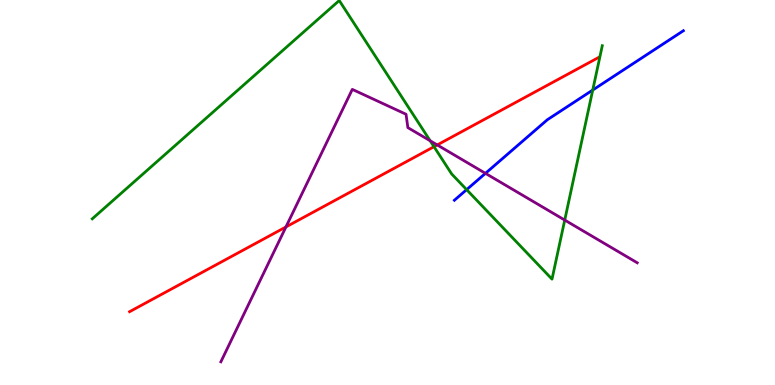[{'lines': ['blue', 'red'], 'intersections': []}, {'lines': ['green', 'red'], 'intersections': [{'x': 5.6, 'y': 6.19}]}, {'lines': ['purple', 'red'], 'intersections': [{'x': 3.69, 'y': 4.11}, {'x': 5.64, 'y': 6.24}]}, {'lines': ['blue', 'green'], 'intersections': [{'x': 6.02, 'y': 5.07}, {'x': 7.65, 'y': 7.66}]}, {'lines': ['blue', 'purple'], 'intersections': [{'x': 6.26, 'y': 5.5}]}, {'lines': ['green', 'purple'], 'intersections': [{'x': 5.55, 'y': 6.34}, {'x': 7.29, 'y': 4.28}]}]